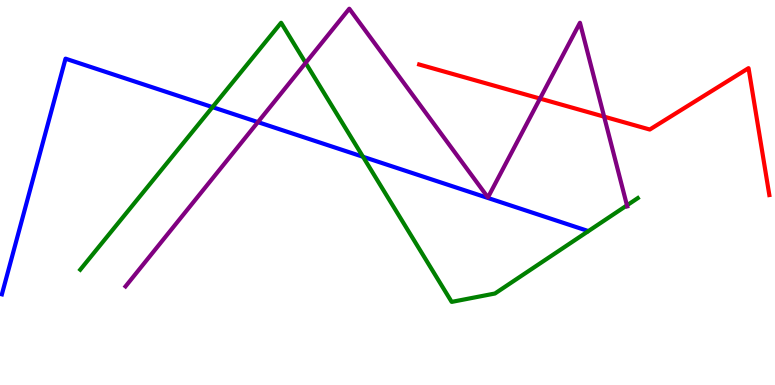[{'lines': ['blue', 'red'], 'intersections': []}, {'lines': ['green', 'red'], 'intersections': []}, {'lines': ['purple', 'red'], 'intersections': [{'x': 6.97, 'y': 7.44}, {'x': 7.8, 'y': 6.97}]}, {'lines': ['blue', 'green'], 'intersections': [{'x': 2.74, 'y': 7.22}, {'x': 4.68, 'y': 5.93}]}, {'lines': ['blue', 'purple'], 'intersections': [{'x': 3.33, 'y': 6.83}]}, {'lines': ['green', 'purple'], 'intersections': [{'x': 3.94, 'y': 8.37}, {'x': 8.09, 'y': 4.67}]}]